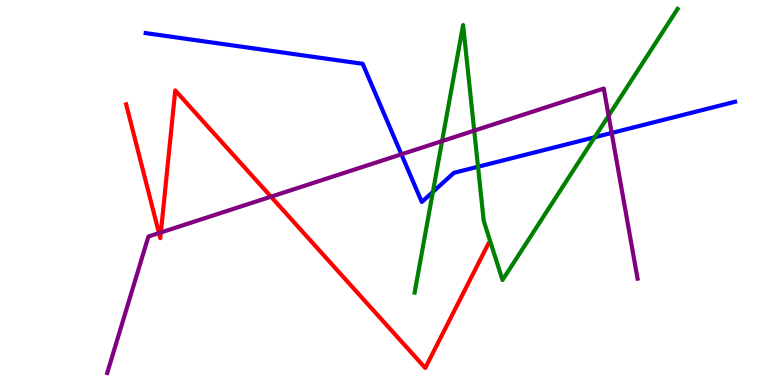[{'lines': ['blue', 'red'], 'intersections': []}, {'lines': ['green', 'red'], 'intersections': []}, {'lines': ['purple', 'red'], 'intersections': [{'x': 2.05, 'y': 3.95}, {'x': 2.08, 'y': 3.96}, {'x': 3.5, 'y': 4.89}]}, {'lines': ['blue', 'green'], 'intersections': [{'x': 5.59, 'y': 5.01}, {'x': 6.17, 'y': 5.67}, {'x': 7.67, 'y': 6.44}]}, {'lines': ['blue', 'purple'], 'intersections': [{'x': 5.18, 'y': 5.99}, {'x': 7.89, 'y': 6.55}]}, {'lines': ['green', 'purple'], 'intersections': [{'x': 5.7, 'y': 6.34}, {'x': 6.12, 'y': 6.61}, {'x': 7.85, 'y': 6.99}]}]